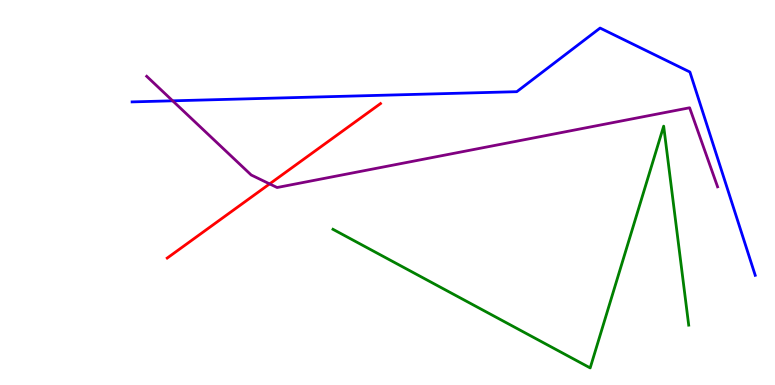[{'lines': ['blue', 'red'], 'intersections': []}, {'lines': ['green', 'red'], 'intersections': []}, {'lines': ['purple', 'red'], 'intersections': [{'x': 3.48, 'y': 5.22}]}, {'lines': ['blue', 'green'], 'intersections': []}, {'lines': ['blue', 'purple'], 'intersections': [{'x': 2.23, 'y': 7.38}]}, {'lines': ['green', 'purple'], 'intersections': []}]